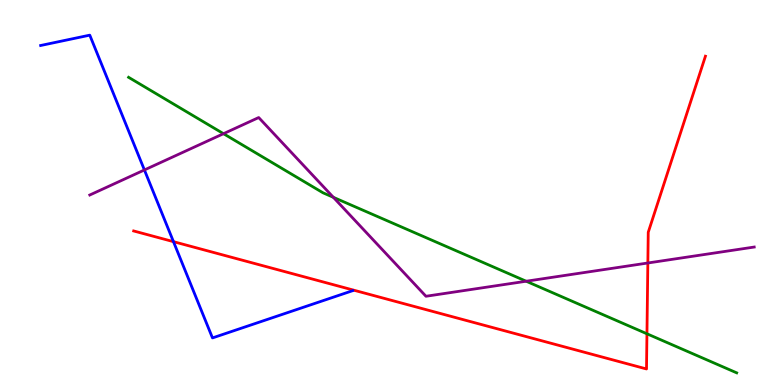[{'lines': ['blue', 'red'], 'intersections': [{'x': 2.24, 'y': 3.72}]}, {'lines': ['green', 'red'], 'intersections': [{'x': 8.35, 'y': 1.33}]}, {'lines': ['purple', 'red'], 'intersections': [{'x': 8.36, 'y': 3.17}]}, {'lines': ['blue', 'green'], 'intersections': []}, {'lines': ['blue', 'purple'], 'intersections': [{'x': 1.86, 'y': 5.59}]}, {'lines': ['green', 'purple'], 'intersections': [{'x': 2.88, 'y': 6.53}, {'x': 4.3, 'y': 4.88}, {'x': 6.79, 'y': 2.7}]}]